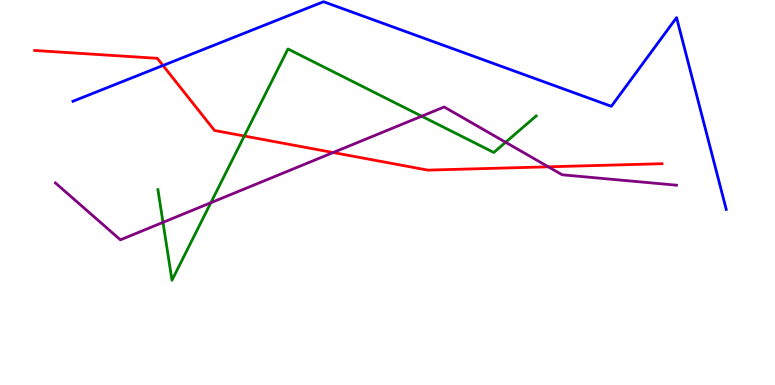[{'lines': ['blue', 'red'], 'intersections': [{'x': 2.1, 'y': 8.3}]}, {'lines': ['green', 'red'], 'intersections': [{'x': 3.15, 'y': 6.47}]}, {'lines': ['purple', 'red'], 'intersections': [{'x': 4.3, 'y': 6.04}, {'x': 7.08, 'y': 5.67}]}, {'lines': ['blue', 'green'], 'intersections': []}, {'lines': ['blue', 'purple'], 'intersections': []}, {'lines': ['green', 'purple'], 'intersections': [{'x': 2.1, 'y': 4.22}, {'x': 2.72, 'y': 4.73}, {'x': 5.44, 'y': 6.98}, {'x': 6.52, 'y': 6.3}]}]